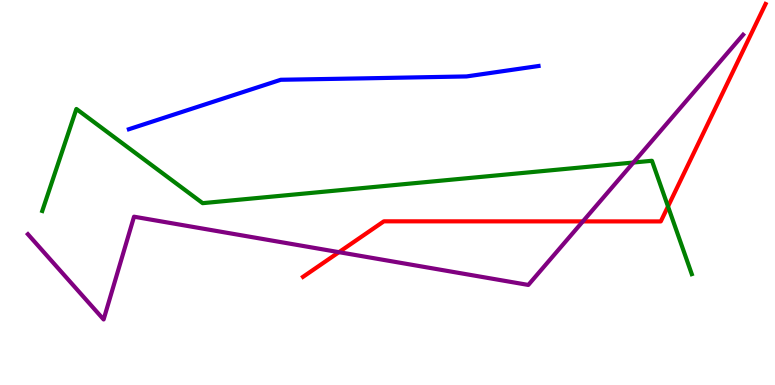[{'lines': ['blue', 'red'], 'intersections': []}, {'lines': ['green', 'red'], 'intersections': [{'x': 8.62, 'y': 4.64}]}, {'lines': ['purple', 'red'], 'intersections': [{'x': 4.37, 'y': 3.45}, {'x': 7.52, 'y': 4.25}]}, {'lines': ['blue', 'green'], 'intersections': []}, {'lines': ['blue', 'purple'], 'intersections': []}, {'lines': ['green', 'purple'], 'intersections': [{'x': 8.17, 'y': 5.78}]}]